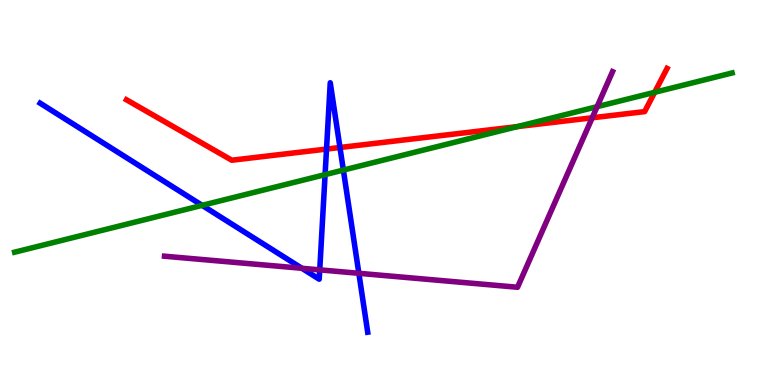[{'lines': ['blue', 'red'], 'intersections': [{'x': 4.21, 'y': 6.13}, {'x': 4.39, 'y': 6.17}]}, {'lines': ['green', 'red'], 'intersections': [{'x': 6.68, 'y': 6.71}, {'x': 8.45, 'y': 7.6}]}, {'lines': ['purple', 'red'], 'intersections': [{'x': 7.64, 'y': 6.94}]}, {'lines': ['blue', 'green'], 'intersections': [{'x': 2.61, 'y': 4.67}, {'x': 4.19, 'y': 5.46}, {'x': 4.43, 'y': 5.58}]}, {'lines': ['blue', 'purple'], 'intersections': [{'x': 3.9, 'y': 3.03}, {'x': 4.13, 'y': 2.99}, {'x': 4.63, 'y': 2.9}]}, {'lines': ['green', 'purple'], 'intersections': [{'x': 7.7, 'y': 7.23}]}]